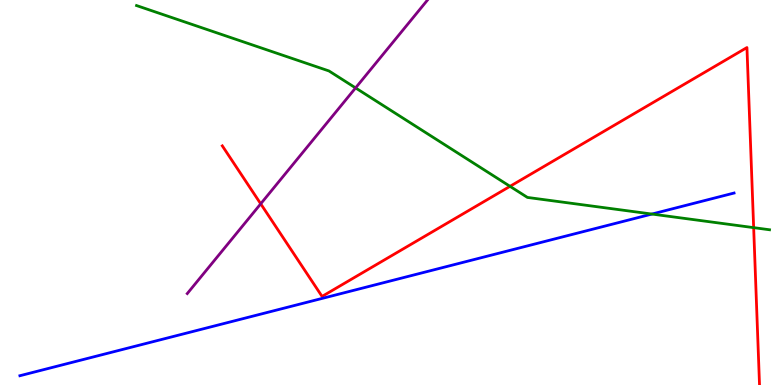[{'lines': ['blue', 'red'], 'intersections': []}, {'lines': ['green', 'red'], 'intersections': [{'x': 6.58, 'y': 5.16}, {'x': 9.72, 'y': 4.09}]}, {'lines': ['purple', 'red'], 'intersections': [{'x': 3.36, 'y': 4.71}]}, {'lines': ['blue', 'green'], 'intersections': [{'x': 8.41, 'y': 4.44}]}, {'lines': ['blue', 'purple'], 'intersections': []}, {'lines': ['green', 'purple'], 'intersections': [{'x': 4.59, 'y': 7.72}]}]